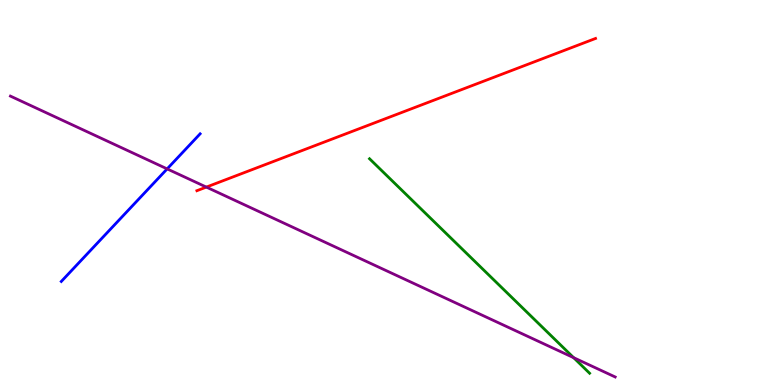[{'lines': ['blue', 'red'], 'intersections': []}, {'lines': ['green', 'red'], 'intersections': []}, {'lines': ['purple', 'red'], 'intersections': [{'x': 2.66, 'y': 5.14}]}, {'lines': ['blue', 'green'], 'intersections': []}, {'lines': ['blue', 'purple'], 'intersections': [{'x': 2.16, 'y': 5.61}]}, {'lines': ['green', 'purple'], 'intersections': [{'x': 7.4, 'y': 0.71}]}]